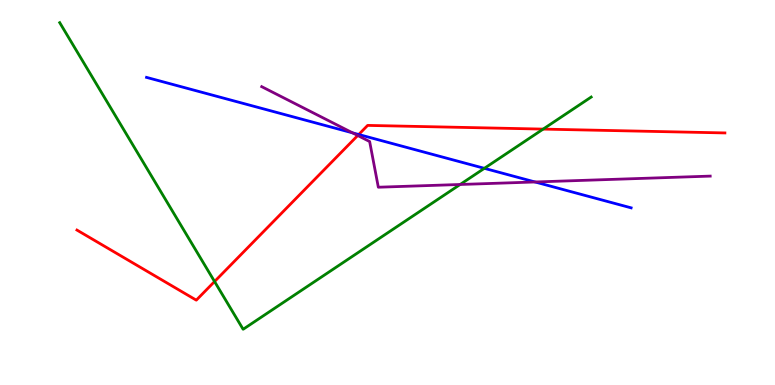[{'lines': ['blue', 'red'], 'intersections': [{'x': 4.63, 'y': 6.51}]}, {'lines': ['green', 'red'], 'intersections': [{'x': 2.77, 'y': 2.69}, {'x': 7.01, 'y': 6.65}]}, {'lines': ['purple', 'red'], 'intersections': [{'x': 4.62, 'y': 6.48}]}, {'lines': ['blue', 'green'], 'intersections': [{'x': 6.25, 'y': 5.63}]}, {'lines': ['blue', 'purple'], 'intersections': [{'x': 4.55, 'y': 6.55}, {'x': 6.9, 'y': 5.27}]}, {'lines': ['green', 'purple'], 'intersections': [{'x': 5.94, 'y': 5.21}]}]